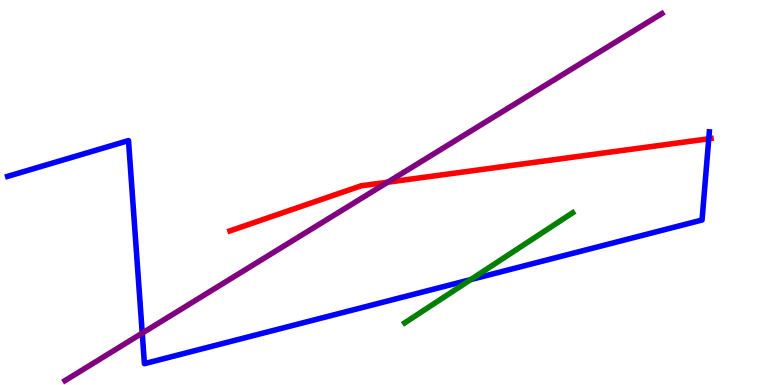[{'lines': ['blue', 'red'], 'intersections': [{'x': 9.15, 'y': 6.4}]}, {'lines': ['green', 'red'], 'intersections': []}, {'lines': ['purple', 'red'], 'intersections': [{'x': 5.0, 'y': 5.27}]}, {'lines': ['blue', 'green'], 'intersections': [{'x': 6.07, 'y': 2.74}]}, {'lines': ['blue', 'purple'], 'intersections': [{'x': 1.84, 'y': 1.35}]}, {'lines': ['green', 'purple'], 'intersections': []}]